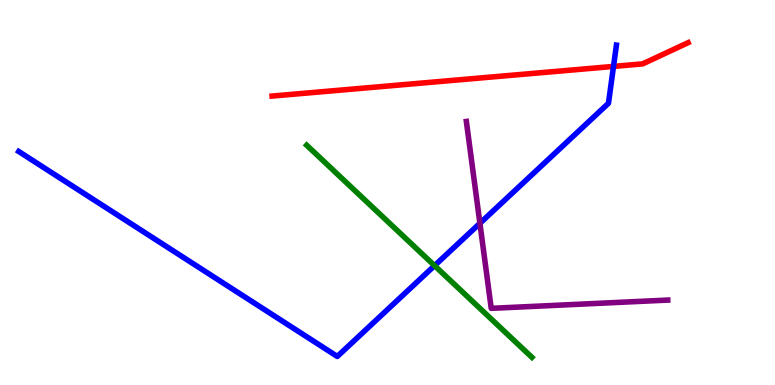[{'lines': ['blue', 'red'], 'intersections': [{'x': 7.92, 'y': 8.28}]}, {'lines': ['green', 'red'], 'intersections': []}, {'lines': ['purple', 'red'], 'intersections': []}, {'lines': ['blue', 'green'], 'intersections': [{'x': 5.61, 'y': 3.1}]}, {'lines': ['blue', 'purple'], 'intersections': [{'x': 6.19, 'y': 4.2}]}, {'lines': ['green', 'purple'], 'intersections': []}]